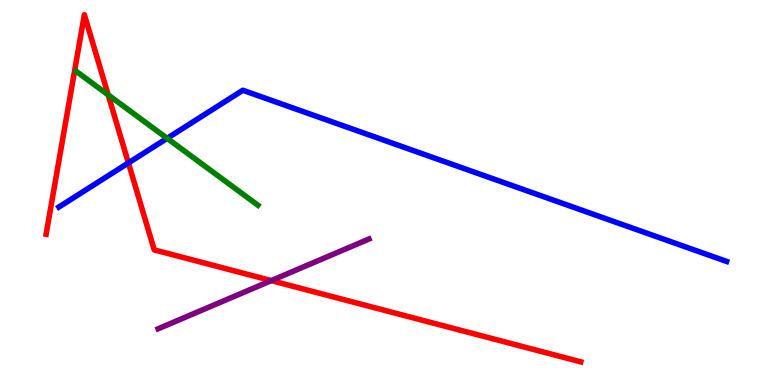[{'lines': ['blue', 'red'], 'intersections': [{'x': 1.66, 'y': 5.77}]}, {'lines': ['green', 'red'], 'intersections': [{'x': 1.4, 'y': 7.54}]}, {'lines': ['purple', 'red'], 'intersections': [{'x': 3.5, 'y': 2.71}]}, {'lines': ['blue', 'green'], 'intersections': [{'x': 2.16, 'y': 6.41}]}, {'lines': ['blue', 'purple'], 'intersections': []}, {'lines': ['green', 'purple'], 'intersections': []}]